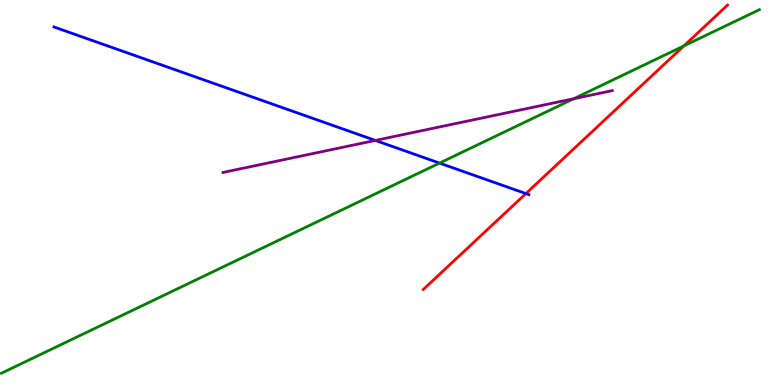[{'lines': ['blue', 'red'], 'intersections': [{'x': 6.79, 'y': 4.97}]}, {'lines': ['green', 'red'], 'intersections': [{'x': 8.82, 'y': 8.81}]}, {'lines': ['purple', 'red'], 'intersections': []}, {'lines': ['blue', 'green'], 'intersections': [{'x': 5.67, 'y': 5.76}]}, {'lines': ['blue', 'purple'], 'intersections': [{'x': 4.84, 'y': 6.35}]}, {'lines': ['green', 'purple'], 'intersections': [{'x': 7.4, 'y': 7.44}]}]